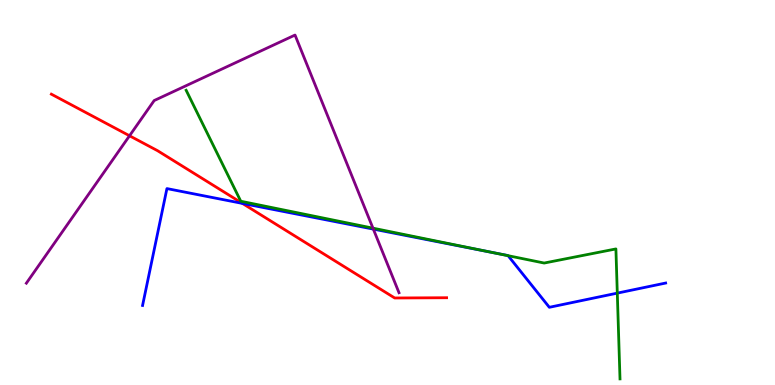[{'lines': ['blue', 'red'], 'intersections': [{'x': 3.13, 'y': 4.72}]}, {'lines': ['green', 'red'], 'intersections': []}, {'lines': ['purple', 'red'], 'intersections': [{'x': 1.67, 'y': 6.47}]}, {'lines': ['blue', 'green'], 'intersections': [{'x': 6.35, 'y': 3.44}, {'x': 6.56, 'y': 3.36}, {'x': 7.97, 'y': 2.39}]}, {'lines': ['blue', 'purple'], 'intersections': [{'x': 4.82, 'y': 4.05}]}, {'lines': ['green', 'purple'], 'intersections': [{'x': 4.81, 'y': 4.07}]}]